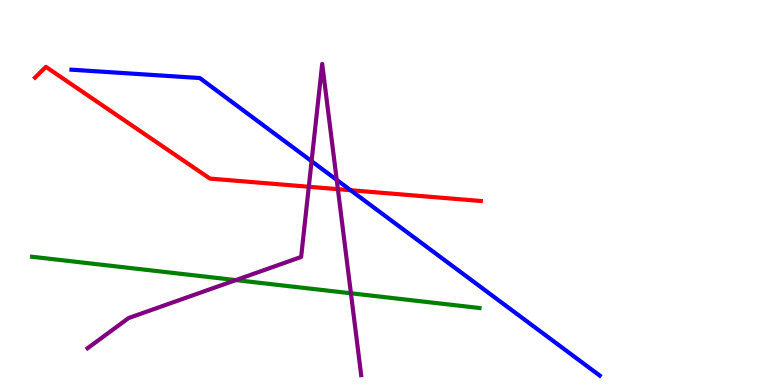[{'lines': ['blue', 'red'], 'intersections': [{'x': 4.52, 'y': 5.06}]}, {'lines': ['green', 'red'], 'intersections': []}, {'lines': ['purple', 'red'], 'intersections': [{'x': 3.98, 'y': 5.15}, {'x': 4.36, 'y': 5.09}]}, {'lines': ['blue', 'green'], 'intersections': []}, {'lines': ['blue', 'purple'], 'intersections': [{'x': 4.02, 'y': 5.81}, {'x': 4.34, 'y': 5.33}]}, {'lines': ['green', 'purple'], 'intersections': [{'x': 3.04, 'y': 2.72}, {'x': 4.53, 'y': 2.38}]}]